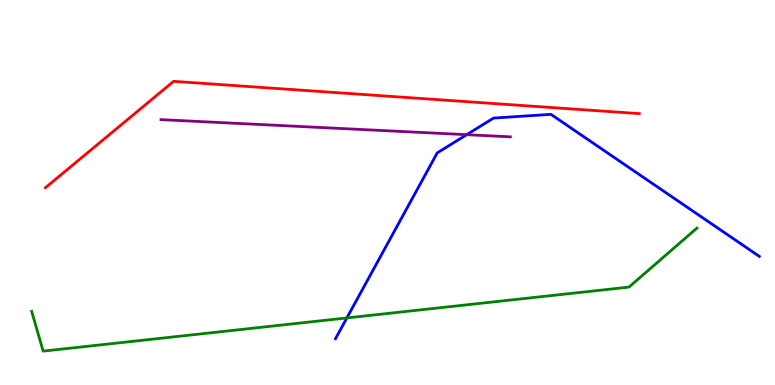[{'lines': ['blue', 'red'], 'intersections': []}, {'lines': ['green', 'red'], 'intersections': []}, {'lines': ['purple', 'red'], 'intersections': []}, {'lines': ['blue', 'green'], 'intersections': [{'x': 4.48, 'y': 1.74}]}, {'lines': ['blue', 'purple'], 'intersections': [{'x': 6.02, 'y': 6.5}]}, {'lines': ['green', 'purple'], 'intersections': []}]